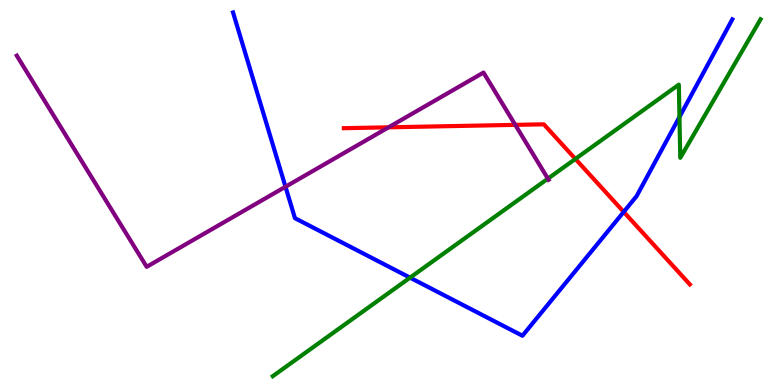[{'lines': ['blue', 'red'], 'intersections': [{'x': 8.05, 'y': 4.5}]}, {'lines': ['green', 'red'], 'intersections': [{'x': 7.42, 'y': 5.87}]}, {'lines': ['purple', 'red'], 'intersections': [{'x': 5.01, 'y': 6.69}, {'x': 6.65, 'y': 6.76}]}, {'lines': ['blue', 'green'], 'intersections': [{'x': 5.29, 'y': 2.79}, {'x': 8.77, 'y': 6.96}]}, {'lines': ['blue', 'purple'], 'intersections': [{'x': 3.68, 'y': 5.15}]}, {'lines': ['green', 'purple'], 'intersections': [{'x': 7.07, 'y': 5.36}]}]